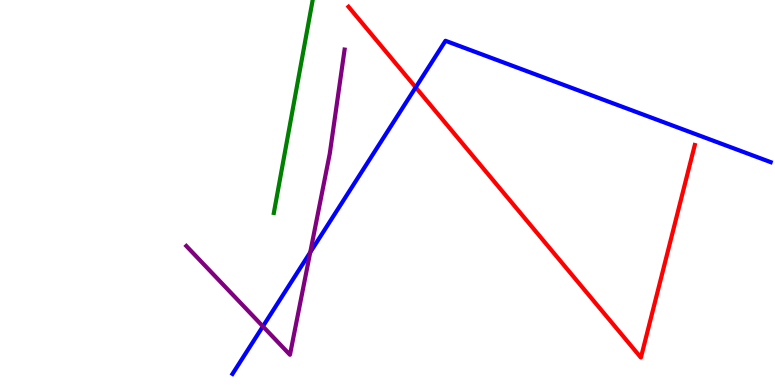[{'lines': ['blue', 'red'], 'intersections': [{'x': 5.36, 'y': 7.73}]}, {'lines': ['green', 'red'], 'intersections': []}, {'lines': ['purple', 'red'], 'intersections': []}, {'lines': ['blue', 'green'], 'intersections': []}, {'lines': ['blue', 'purple'], 'intersections': [{'x': 3.39, 'y': 1.52}, {'x': 4.0, 'y': 3.45}]}, {'lines': ['green', 'purple'], 'intersections': []}]